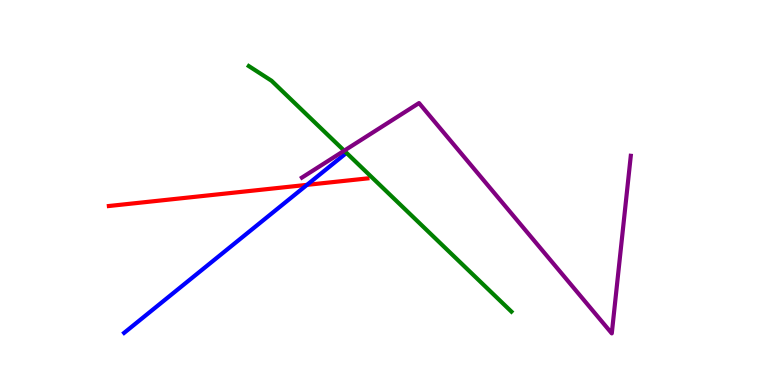[{'lines': ['blue', 'red'], 'intersections': [{'x': 3.96, 'y': 5.2}]}, {'lines': ['green', 'red'], 'intersections': []}, {'lines': ['purple', 'red'], 'intersections': []}, {'lines': ['blue', 'green'], 'intersections': []}, {'lines': ['blue', 'purple'], 'intersections': []}, {'lines': ['green', 'purple'], 'intersections': [{'x': 4.44, 'y': 6.09}]}]